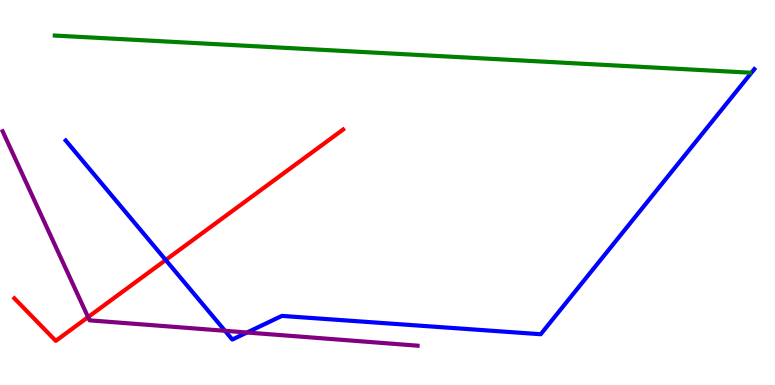[{'lines': ['blue', 'red'], 'intersections': [{'x': 2.14, 'y': 3.25}]}, {'lines': ['green', 'red'], 'intersections': []}, {'lines': ['purple', 'red'], 'intersections': [{'x': 1.14, 'y': 1.76}]}, {'lines': ['blue', 'green'], 'intersections': []}, {'lines': ['blue', 'purple'], 'intersections': [{'x': 2.9, 'y': 1.41}, {'x': 3.19, 'y': 1.36}]}, {'lines': ['green', 'purple'], 'intersections': []}]